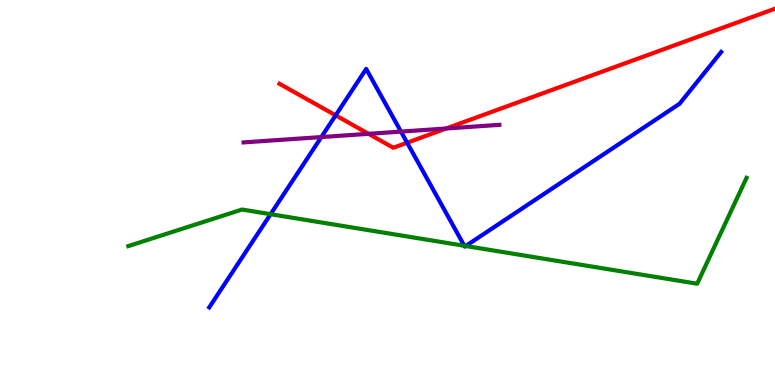[{'lines': ['blue', 'red'], 'intersections': [{'x': 4.33, 'y': 7.0}, {'x': 5.25, 'y': 6.29}]}, {'lines': ['green', 'red'], 'intersections': []}, {'lines': ['purple', 'red'], 'intersections': [{'x': 4.76, 'y': 6.52}, {'x': 5.76, 'y': 6.66}]}, {'lines': ['blue', 'green'], 'intersections': [{'x': 3.49, 'y': 4.44}, {'x': 5.99, 'y': 3.62}, {'x': 6.01, 'y': 3.61}]}, {'lines': ['blue', 'purple'], 'intersections': [{'x': 4.15, 'y': 6.44}, {'x': 5.17, 'y': 6.58}]}, {'lines': ['green', 'purple'], 'intersections': []}]